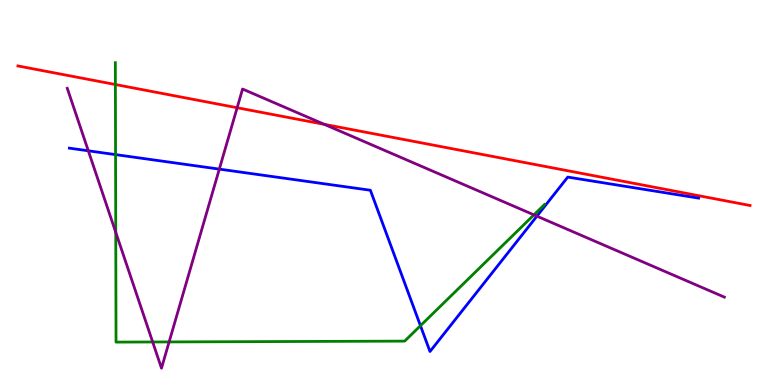[{'lines': ['blue', 'red'], 'intersections': []}, {'lines': ['green', 'red'], 'intersections': [{'x': 1.49, 'y': 7.8}]}, {'lines': ['purple', 'red'], 'intersections': [{'x': 3.06, 'y': 7.2}, {'x': 4.18, 'y': 6.77}]}, {'lines': ['blue', 'green'], 'intersections': [{'x': 1.49, 'y': 5.98}, {'x': 5.43, 'y': 1.54}]}, {'lines': ['blue', 'purple'], 'intersections': [{'x': 1.14, 'y': 6.08}, {'x': 2.83, 'y': 5.61}, {'x': 6.93, 'y': 4.39}]}, {'lines': ['green', 'purple'], 'intersections': [{'x': 1.49, 'y': 3.97}, {'x': 1.97, 'y': 1.12}, {'x': 2.18, 'y': 1.12}, {'x': 6.89, 'y': 4.42}]}]